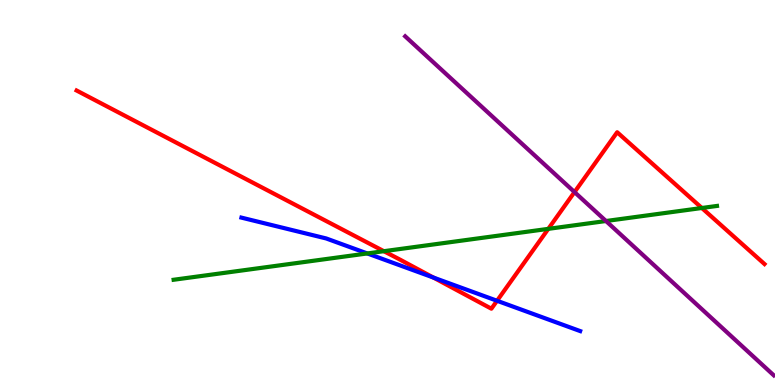[{'lines': ['blue', 'red'], 'intersections': [{'x': 5.59, 'y': 2.79}, {'x': 6.41, 'y': 2.19}]}, {'lines': ['green', 'red'], 'intersections': [{'x': 4.95, 'y': 3.48}, {'x': 7.07, 'y': 4.06}, {'x': 9.06, 'y': 4.6}]}, {'lines': ['purple', 'red'], 'intersections': [{'x': 7.41, 'y': 5.01}]}, {'lines': ['blue', 'green'], 'intersections': [{'x': 4.74, 'y': 3.42}]}, {'lines': ['blue', 'purple'], 'intersections': []}, {'lines': ['green', 'purple'], 'intersections': [{'x': 7.82, 'y': 4.26}]}]